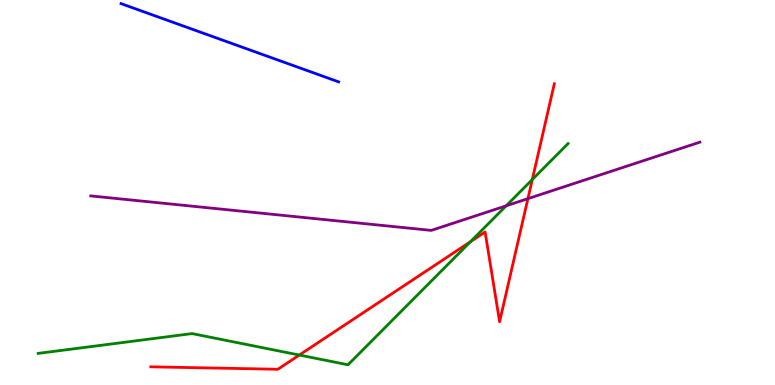[{'lines': ['blue', 'red'], 'intersections': []}, {'lines': ['green', 'red'], 'intersections': [{'x': 3.86, 'y': 0.778}, {'x': 6.07, 'y': 3.72}, {'x': 6.87, 'y': 5.34}]}, {'lines': ['purple', 'red'], 'intersections': [{'x': 6.81, 'y': 4.84}]}, {'lines': ['blue', 'green'], 'intersections': []}, {'lines': ['blue', 'purple'], 'intersections': []}, {'lines': ['green', 'purple'], 'intersections': [{'x': 6.53, 'y': 4.65}]}]